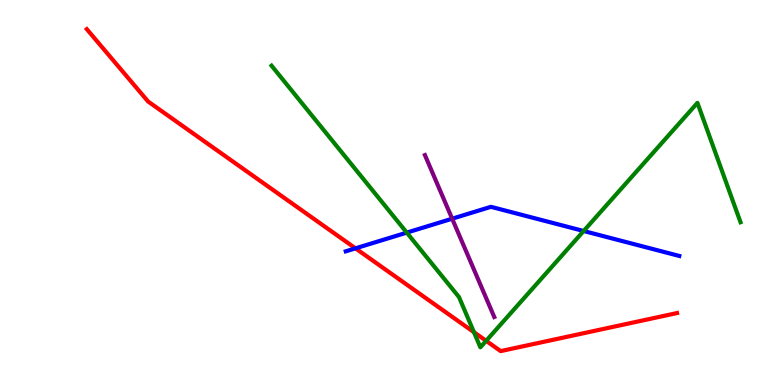[{'lines': ['blue', 'red'], 'intersections': [{'x': 4.59, 'y': 3.55}]}, {'lines': ['green', 'red'], 'intersections': [{'x': 6.12, 'y': 1.37}, {'x': 6.27, 'y': 1.15}]}, {'lines': ['purple', 'red'], 'intersections': []}, {'lines': ['blue', 'green'], 'intersections': [{'x': 5.25, 'y': 3.96}, {'x': 7.53, 'y': 4.0}]}, {'lines': ['blue', 'purple'], 'intersections': [{'x': 5.83, 'y': 4.32}]}, {'lines': ['green', 'purple'], 'intersections': []}]